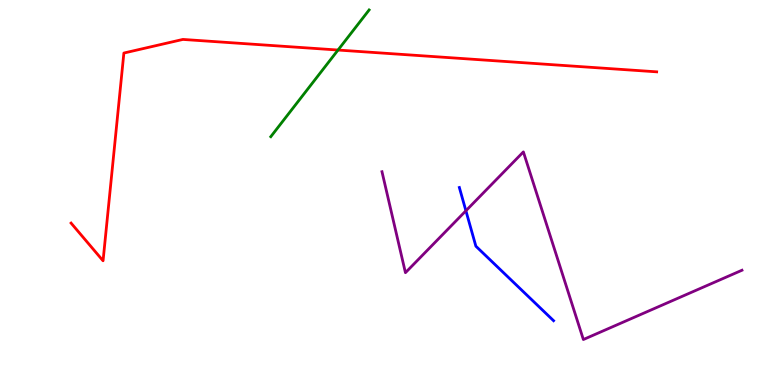[{'lines': ['blue', 'red'], 'intersections': []}, {'lines': ['green', 'red'], 'intersections': [{'x': 4.36, 'y': 8.7}]}, {'lines': ['purple', 'red'], 'intersections': []}, {'lines': ['blue', 'green'], 'intersections': []}, {'lines': ['blue', 'purple'], 'intersections': [{'x': 6.01, 'y': 4.53}]}, {'lines': ['green', 'purple'], 'intersections': []}]